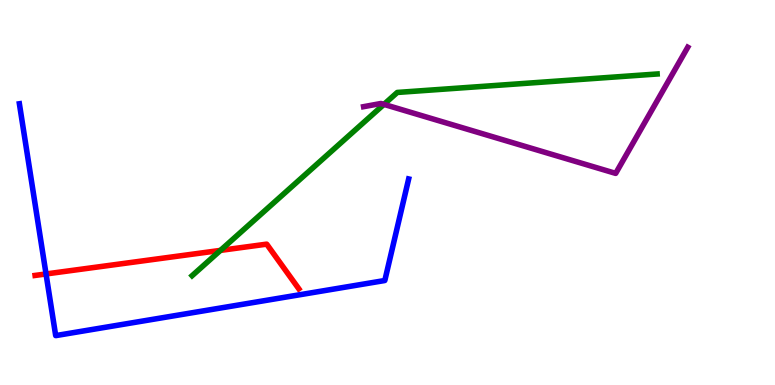[{'lines': ['blue', 'red'], 'intersections': [{'x': 0.594, 'y': 2.88}]}, {'lines': ['green', 'red'], 'intersections': [{'x': 2.84, 'y': 3.5}]}, {'lines': ['purple', 'red'], 'intersections': []}, {'lines': ['blue', 'green'], 'intersections': []}, {'lines': ['blue', 'purple'], 'intersections': []}, {'lines': ['green', 'purple'], 'intersections': [{'x': 4.95, 'y': 7.29}]}]